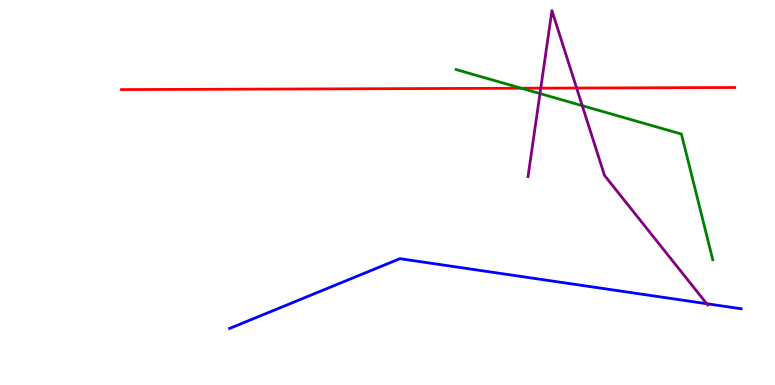[{'lines': ['blue', 'red'], 'intersections': []}, {'lines': ['green', 'red'], 'intersections': [{'x': 6.73, 'y': 7.71}]}, {'lines': ['purple', 'red'], 'intersections': [{'x': 6.98, 'y': 7.71}, {'x': 7.44, 'y': 7.71}]}, {'lines': ['blue', 'green'], 'intersections': []}, {'lines': ['blue', 'purple'], 'intersections': [{'x': 9.12, 'y': 2.11}]}, {'lines': ['green', 'purple'], 'intersections': [{'x': 6.97, 'y': 7.57}, {'x': 7.51, 'y': 7.26}]}]